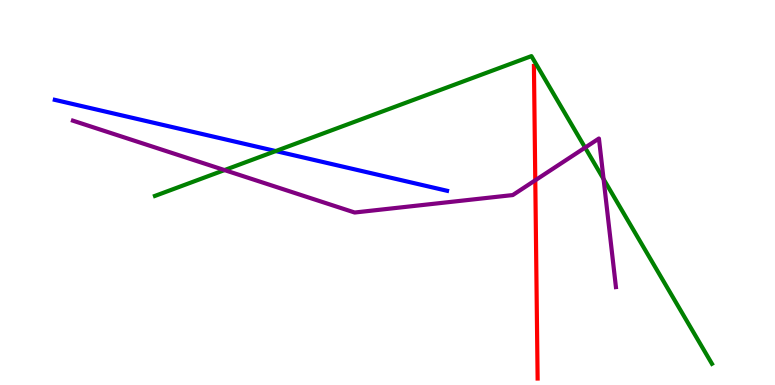[{'lines': ['blue', 'red'], 'intersections': []}, {'lines': ['green', 'red'], 'intersections': []}, {'lines': ['purple', 'red'], 'intersections': [{'x': 6.91, 'y': 5.32}]}, {'lines': ['blue', 'green'], 'intersections': [{'x': 3.56, 'y': 6.08}]}, {'lines': ['blue', 'purple'], 'intersections': []}, {'lines': ['green', 'purple'], 'intersections': [{'x': 2.9, 'y': 5.58}, {'x': 7.55, 'y': 6.17}, {'x': 7.79, 'y': 5.35}]}]